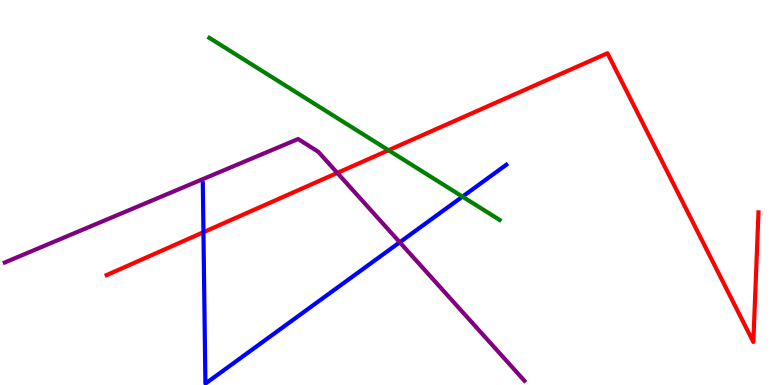[{'lines': ['blue', 'red'], 'intersections': [{'x': 2.63, 'y': 3.97}]}, {'lines': ['green', 'red'], 'intersections': [{'x': 5.01, 'y': 6.1}]}, {'lines': ['purple', 'red'], 'intersections': [{'x': 4.35, 'y': 5.51}]}, {'lines': ['blue', 'green'], 'intersections': [{'x': 5.97, 'y': 4.89}]}, {'lines': ['blue', 'purple'], 'intersections': [{'x': 5.16, 'y': 3.71}]}, {'lines': ['green', 'purple'], 'intersections': []}]